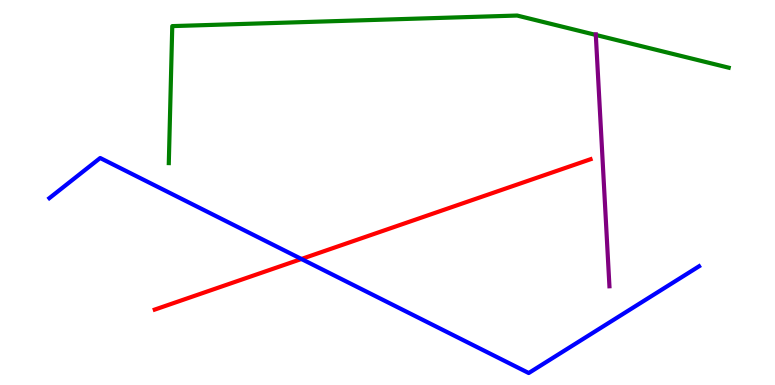[{'lines': ['blue', 'red'], 'intersections': [{'x': 3.89, 'y': 3.27}]}, {'lines': ['green', 'red'], 'intersections': []}, {'lines': ['purple', 'red'], 'intersections': []}, {'lines': ['blue', 'green'], 'intersections': []}, {'lines': ['blue', 'purple'], 'intersections': []}, {'lines': ['green', 'purple'], 'intersections': [{'x': 7.69, 'y': 9.09}]}]